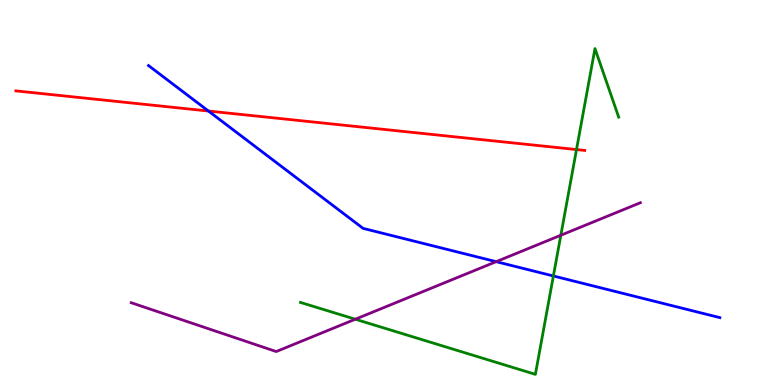[{'lines': ['blue', 'red'], 'intersections': [{'x': 2.69, 'y': 7.12}]}, {'lines': ['green', 'red'], 'intersections': [{'x': 7.44, 'y': 6.12}]}, {'lines': ['purple', 'red'], 'intersections': []}, {'lines': ['blue', 'green'], 'intersections': [{'x': 7.14, 'y': 2.83}]}, {'lines': ['blue', 'purple'], 'intersections': [{'x': 6.4, 'y': 3.2}]}, {'lines': ['green', 'purple'], 'intersections': [{'x': 4.58, 'y': 1.71}, {'x': 7.24, 'y': 3.89}]}]